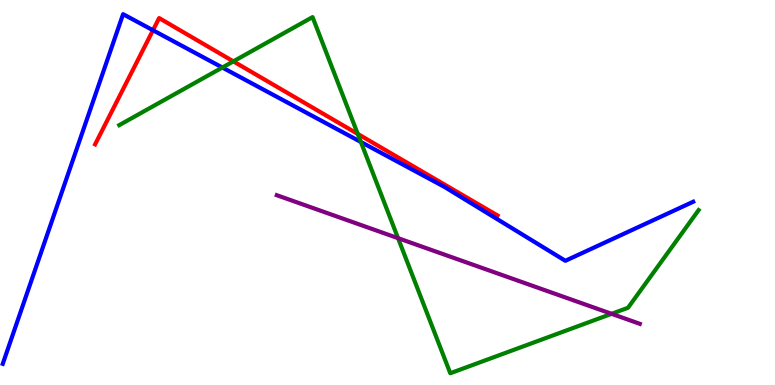[{'lines': ['blue', 'red'], 'intersections': [{'x': 1.97, 'y': 9.21}]}, {'lines': ['green', 'red'], 'intersections': [{'x': 3.01, 'y': 8.41}, {'x': 4.62, 'y': 6.52}]}, {'lines': ['purple', 'red'], 'intersections': []}, {'lines': ['blue', 'green'], 'intersections': [{'x': 2.87, 'y': 8.25}, {'x': 4.66, 'y': 6.31}]}, {'lines': ['blue', 'purple'], 'intersections': []}, {'lines': ['green', 'purple'], 'intersections': [{'x': 5.14, 'y': 3.81}, {'x': 7.89, 'y': 1.85}]}]